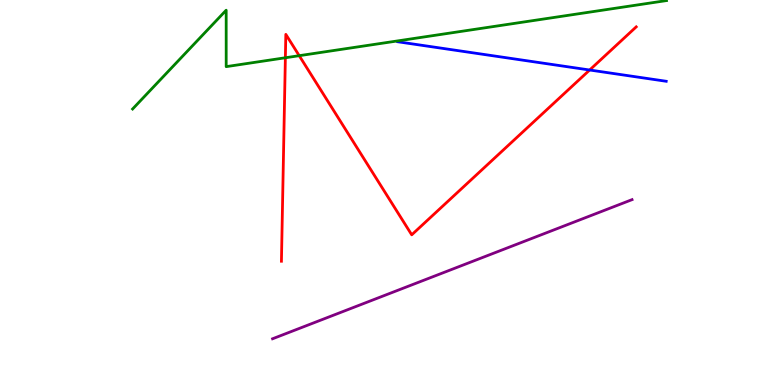[{'lines': ['blue', 'red'], 'intersections': [{'x': 7.61, 'y': 8.18}]}, {'lines': ['green', 'red'], 'intersections': [{'x': 3.68, 'y': 8.5}, {'x': 3.86, 'y': 8.55}]}, {'lines': ['purple', 'red'], 'intersections': []}, {'lines': ['blue', 'green'], 'intersections': []}, {'lines': ['blue', 'purple'], 'intersections': []}, {'lines': ['green', 'purple'], 'intersections': []}]